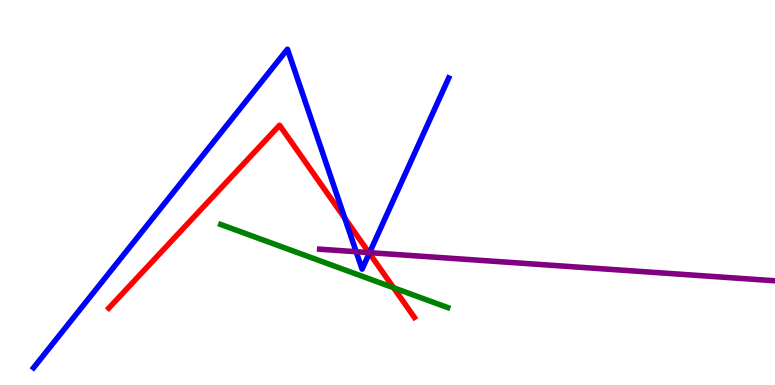[{'lines': ['blue', 'red'], 'intersections': [{'x': 4.45, 'y': 4.33}, {'x': 4.77, 'y': 3.42}]}, {'lines': ['green', 'red'], 'intersections': [{'x': 5.08, 'y': 2.53}]}, {'lines': ['purple', 'red'], 'intersections': [{'x': 4.76, 'y': 3.44}]}, {'lines': ['blue', 'green'], 'intersections': []}, {'lines': ['blue', 'purple'], 'intersections': [{'x': 4.6, 'y': 3.46}, {'x': 4.77, 'y': 3.44}]}, {'lines': ['green', 'purple'], 'intersections': []}]